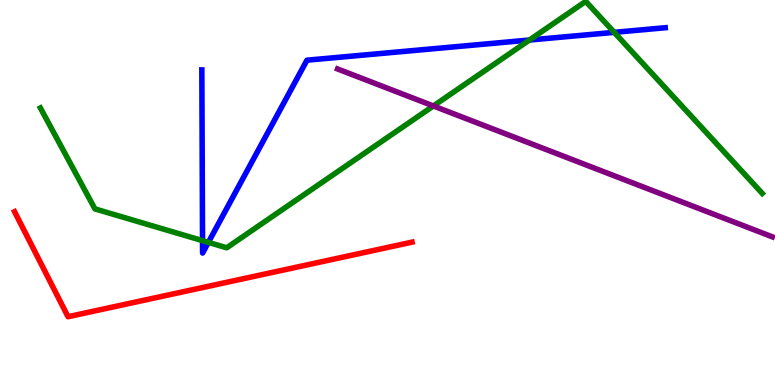[{'lines': ['blue', 'red'], 'intersections': []}, {'lines': ['green', 'red'], 'intersections': []}, {'lines': ['purple', 'red'], 'intersections': []}, {'lines': ['blue', 'green'], 'intersections': [{'x': 2.61, 'y': 3.75}, {'x': 2.69, 'y': 3.7}, {'x': 6.83, 'y': 8.96}, {'x': 7.93, 'y': 9.16}]}, {'lines': ['blue', 'purple'], 'intersections': []}, {'lines': ['green', 'purple'], 'intersections': [{'x': 5.59, 'y': 7.25}]}]